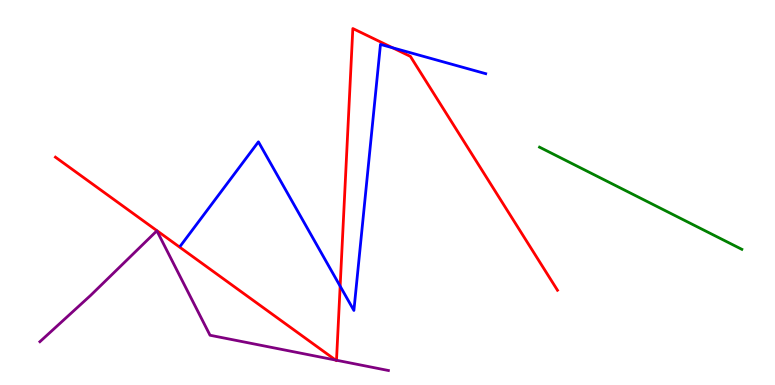[{'lines': ['blue', 'red'], 'intersections': [{'x': 4.39, 'y': 2.57}, {'x': 5.07, 'y': 8.76}]}, {'lines': ['green', 'red'], 'intersections': []}, {'lines': ['purple', 'red'], 'intersections': [{'x': 4.33, 'y': 0.648}, {'x': 4.34, 'y': 0.643}]}, {'lines': ['blue', 'green'], 'intersections': []}, {'lines': ['blue', 'purple'], 'intersections': []}, {'lines': ['green', 'purple'], 'intersections': []}]